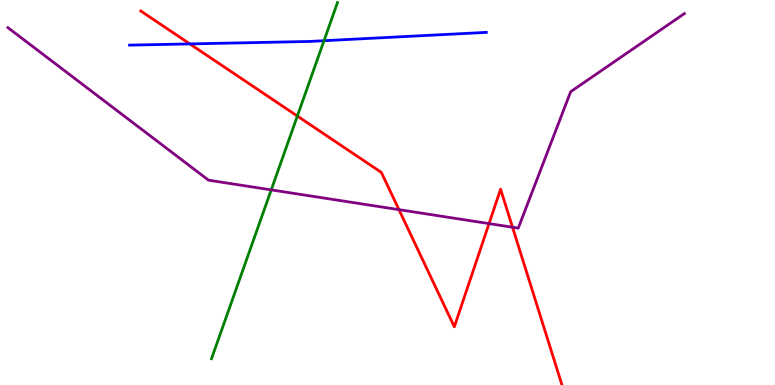[{'lines': ['blue', 'red'], 'intersections': [{'x': 2.45, 'y': 8.86}]}, {'lines': ['green', 'red'], 'intersections': [{'x': 3.84, 'y': 6.99}]}, {'lines': ['purple', 'red'], 'intersections': [{'x': 5.15, 'y': 4.55}, {'x': 6.31, 'y': 4.19}, {'x': 6.61, 'y': 4.1}]}, {'lines': ['blue', 'green'], 'intersections': [{'x': 4.18, 'y': 8.94}]}, {'lines': ['blue', 'purple'], 'intersections': []}, {'lines': ['green', 'purple'], 'intersections': [{'x': 3.5, 'y': 5.07}]}]